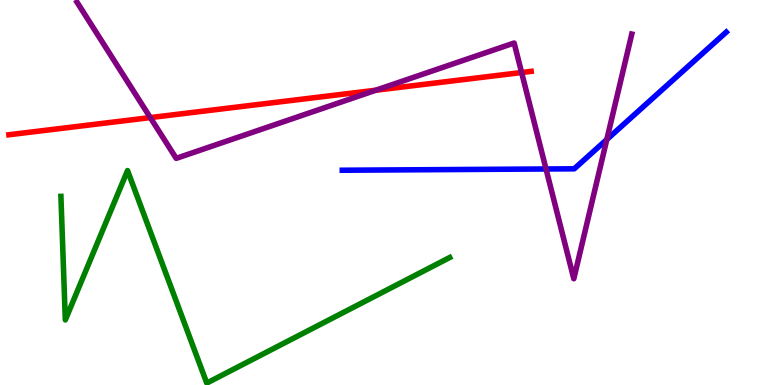[{'lines': ['blue', 'red'], 'intersections': []}, {'lines': ['green', 'red'], 'intersections': []}, {'lines': ['purple', 'red'], 'intersections': [{'x': 1.94, 'y': 6.95}, {'x': 4.85, 'y': 7.66}, {'x': 6.73, 'y': 8.12}]}, {'lines': ['blue', 'green'], 'intersections': []}, {'lines': ['blue', 'purple'], 'intersections': [{'x': 7.05, 'y': 5.61}, {'x': 7.83, 'y': 6.38}]}, {'lines': ['green', 'purple'], 'intersections': []}]